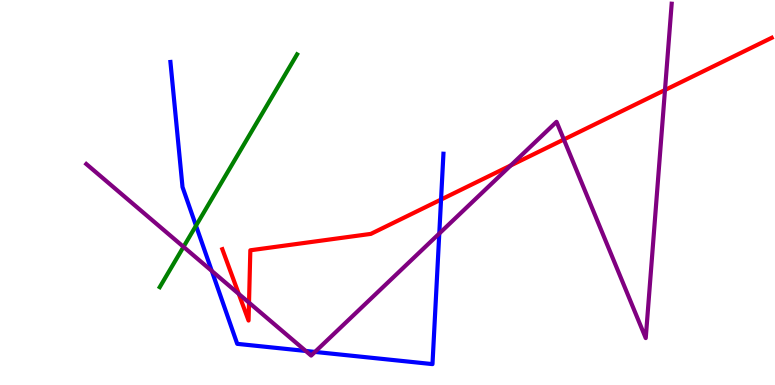[{'lines': ['blue', 'red'], 'intersections': [{'x': 5.69, 'y': 4.82}]}, {'lines': ['green', 'red'], 'intersections': []}, {'lines': ['purple', 'red'], 'intersections': [{'x': 3.08, 'y': 2.37}, {'x': 3.21, 'y': 2.14}, {'x': 6.59, 'y': 5.7}, {'x': 7.28, 'y': 6.38}, {'x': 8.58, 'y': 7.66}]}, {'lines': ['blue', 'green'], 'intersections': [{'x': 2.53, 'y': 4.14}]}, {'lines': ['blue', 'purple'], 'intersections': [{'x': 2.73, 'y': 2.96}, {'x': 3.94, 'y': 0.884}, {'x': 4.06, 'y': 0.859}, {'x': 5.67, 'y': 3.93}]}, {'lines': ['green', 'purple'], 'intersections': [{'x': 2.37, 'y': 3.59}]}]